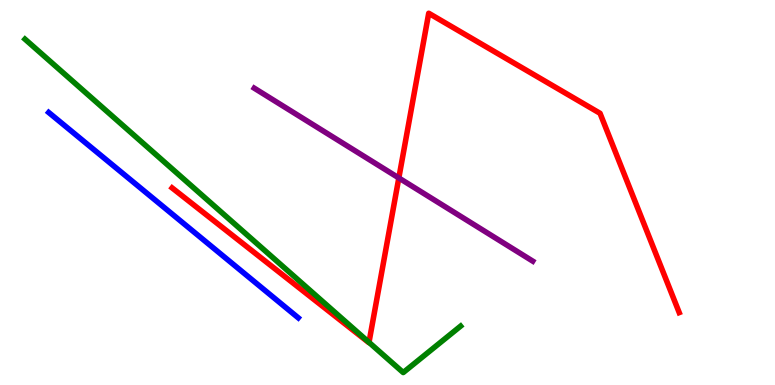[{'lines': ['blue', 'red'], 'intersections': []}, {'lines': ['green', 'red'], 'intersections': [{'x': 4.76, 'y': 1.11}]}, {'lines': ['purple', 'red'], 'intersections': [{'x': 5.15, 'y': 5.38}]}, {'lines': ['blue', 'green'], 'intersections': []}, {'lines': ['blue', 'purple'], 'intersections': []}, {'lines': ['green', 'purple'], 'intersections': []}]